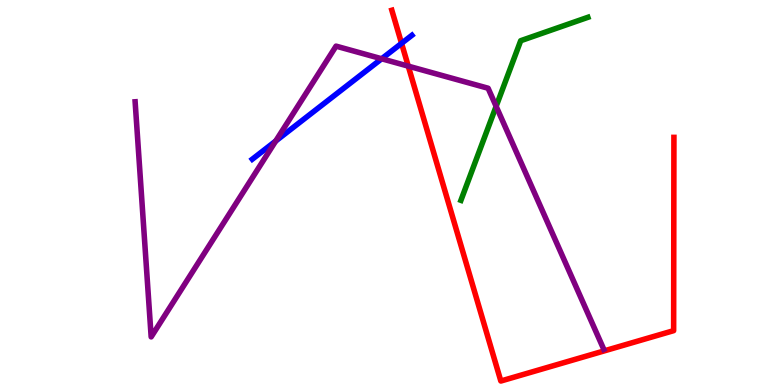[{'lines': ['blue', 'red'], 'intersections': [{'x': 5.18, 'y': 8.87}]}, {'lines': ['green', 'red'], 'intersections': []}, {'lines': ['purple', 'red'], 'intersections': [{'x': 5.27, 'y': 8.28}]}, {'lines': ['blue', 'green'], 'intersections': []}, {'lines': ['blue', 'purple'], 'intersections': [{'x': 3.56, 'y': 6.34}, {'x': 4.92, 'y': 8.47}]}, {'lines': ['green', 'purple'], 'intersections': [{'x': 6.4, 'y': 7.24}]}]